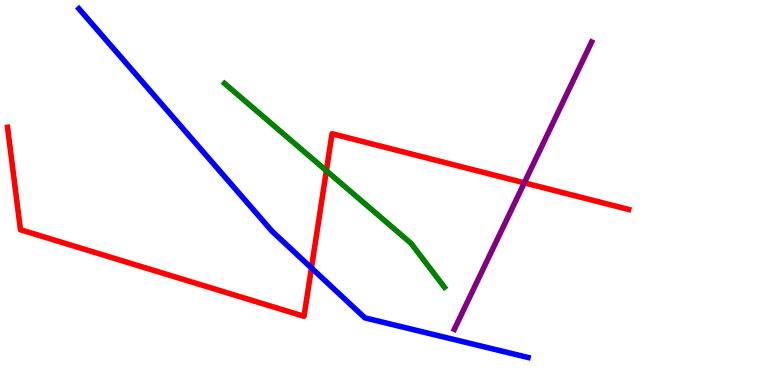[{'lines': ['blue', 'red'], 'intersections': [{'x': 4.02, 'y': 3.04}]}, {'lines': ['green', 'red'], 'intersections': [{'x': 4.21, 'y': 5.57}]}, {'lines': ['purple', 'red'], 'intersections': [{'x': 6.77, 'y': 5.25}]}, {'lines': ['blue', 'green'], 'intersections': []}, {'lines': ['blue', 'purple'], 'intersections': []}, {'lines': ['green', 'purple'], 'intersections': []}]